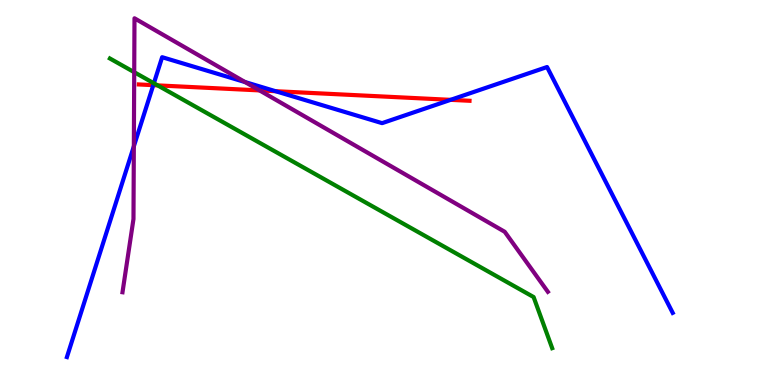[{'lines': ['blue', 'red'], 'intersections': [{'x': 1.98, 'y': 7.79}, {'x': 3.56, 'y': 7.63}, {'x': 5.81, 'y': 7.41}]}, {'lines': ['green', 'red'], 'intersections': [{'x': 2.03, 'y': 7.78}]}, {'lines': ['purple', 'red'], 'intersections': [{'x': 3.35, 'y': 7.65}]}, {'lines': ['blue', 'green'], 'intersections': [{'x': 1.99, 'y': 7.84}]}, {'lines': ['blue', 'purple'], 'intersections': [{'x': 1.73, 'y': 6.2}, {'x': 3.16, 'y': 7.87}]}, {'lines': ['green', 'purple'], 'intersections': [{'x': 1.73, 'y': 8.13}]}]